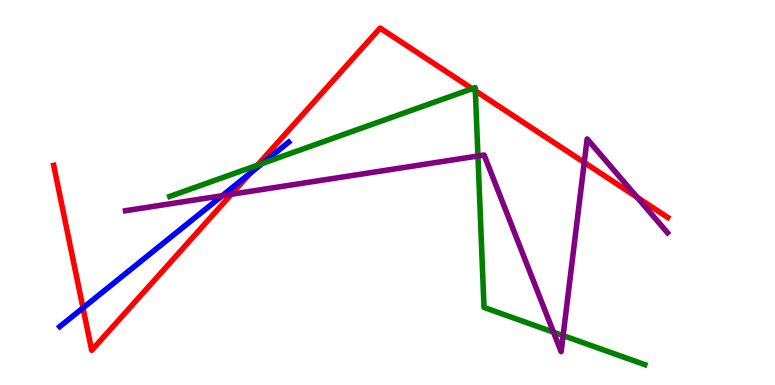[{'lines': ['blue', 'red'], 'intersections': [{'x': 1.07, 'y': 2.0}, {'x': 3.23, 'y': 5.5}]}, {'lines': ['green', 'red'], 'intersections': [{'x': 3.32, 'y': 5.71}, {'x': 6.09, 'y': 7.7}, {'x': 6.13, 'y': 7.64}]}, {'lines': ['purple', 'red'], 'intersections': [{'x': 2.99, 'y': 4.95}, {'x': 7.54, 'y': 5.78}, {'x': 8.22, 'y': 4.88}]}, {'lines': ['blue', 'green'], 'intersections': [{'x': 3.38, 'y': 5.75}]}, {'lines': ['blue', 'purple'], 'intersections': [{'x': 2.87, 'y': 4.92}]}, {'lines': ['green', 'purple'], 'intersections': [{'x': 6.17, 'y': 5.95}, {'x': 7.14, 'y': 1.37}, {'x': 7.27, 'y': 1.28}]}]